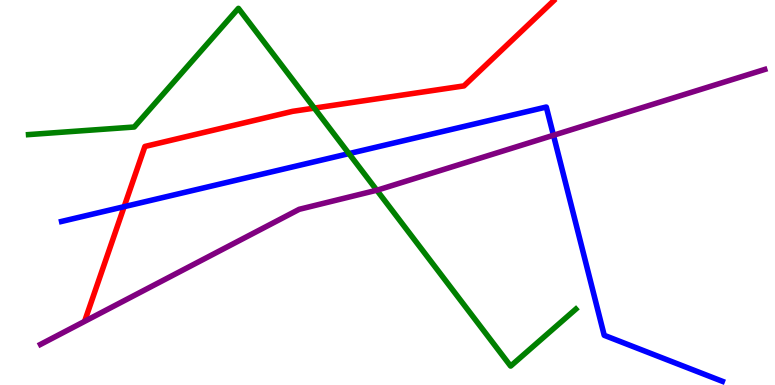[{'lines': ['blue', 'red'], 'intersections': [{'x': 1.6, 'y': 4.63}]}, {'lines': ['green', 'red'], 'intersections': [{'x': 4.06, 'y': 7.19}]}, {'lines': ['purple', 'red'], 'intersections': []}, {'lines': ['blue', 'green'], 'intersections': [{'x': 4.5, 'y': 6.01}]}, {'lines': ['blue', 'purple'], 'intersections': [{'x': 7.14, 'y': 6.49}]}, {'lines': ['green', 'purple'], 'intersections': [{'x': 4.86, 'y': 5.06}]}]